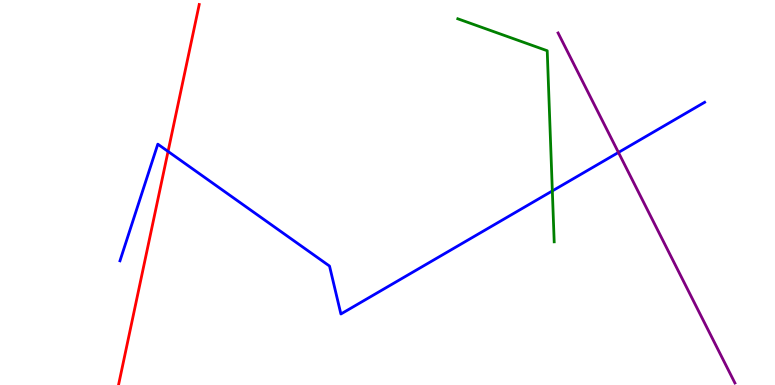[{'lines': ['blue', 'red'], 'intersections': [{'x': 2.17, 'y': 6.07}]}, {'lines': ['green', 'red'], 'intersections': []}, {'lines': ['purple', 'red'], 'intersections': []}, {'lines': ['blue', 'green'], 'intersections': [{'x': 7.13, 'y': 5.04}]}, {'lines': ['blue', 'purple'], 'intersections': [{'x': 7.98, 'y': 6.04}]}, {'lines': ['green', 'purple'], 'intersections': []}]